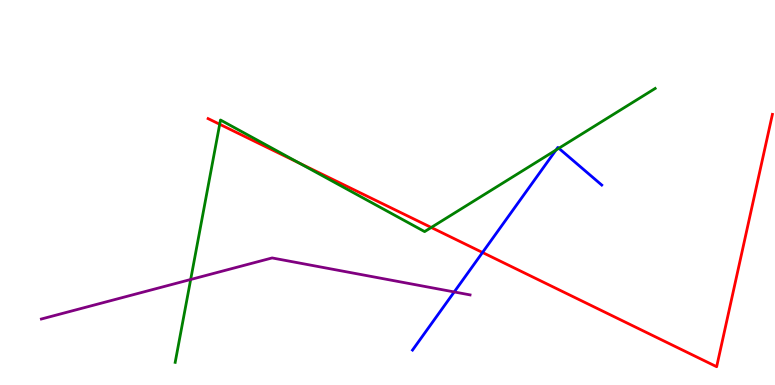[{'lines': ['blue', 'red'], 'intersections': [{'x': 6.23, 'y': 3.44}]}, {'lines': ['green', 'red'], 'intersections': [{'x': 2.83, 'y': 6.77}, {'x': 3.86, 'y': 5.76}, {'x': 5.56, 'y': 4.09}]}, {'lines': ['purple', 'red'], 'intersections': []}, {'lines': ['blue', 'green'], 'intersections': [{'x': 7.17, 'y': 6.1}, {'x': 7.21, 'y': 6.15}]}, {'lines': ['blue', 'purple'], 'intersections': [{'x': 5.86, 'y': 2.42}]}, {'lines': ['green', 'purple'], 'intersections': [{'x': 2.46, 'y': 2.74}]}]